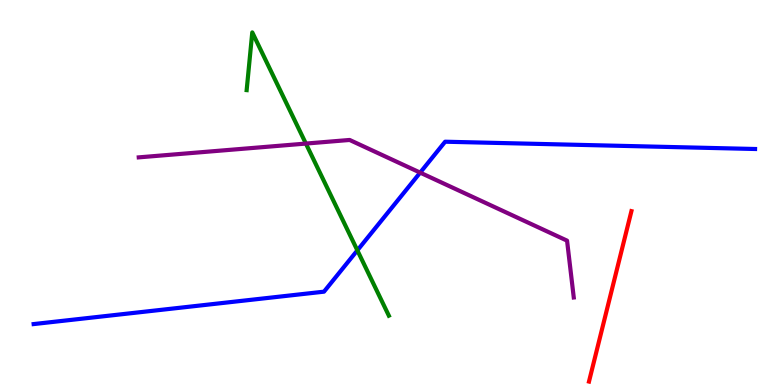[{'lines': ['blue', 'red'], 'intersections': []}, {'lines': ['green', 'red'], 'intersections': []}, {'lines': ['purple', 'red'], 'intersections': []}, {'lines': ['blue', 'green'], 'intersections': [{'x': 4.61, 'y': 3.5}]}, {'lines': ['blue', 'purple'], 'intersections': [{'x': 5.42, 'y': 5.52}]}, {'lines': ['green', 'purple'], 'intersections': [{'x': 3.95, 'y': 6.27}]}]